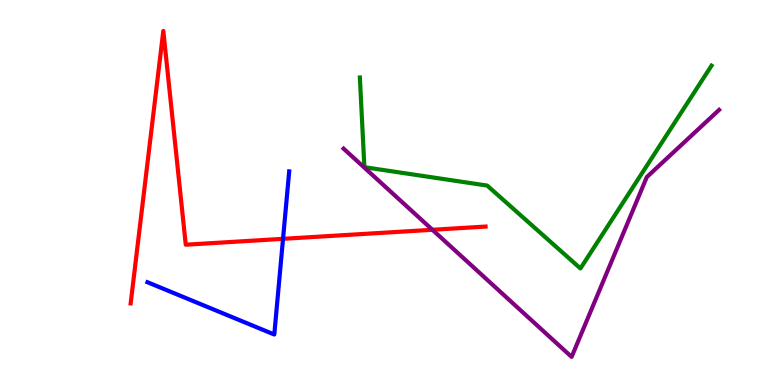[{'lines': ['blue', 'red'], 'intersections': [{'x': 3.65, 'y': 3.8}]}, {'lines': ['green', 'red'], 'intersections': []}, {'lines': ['purple', 'red'], 'intersections': [{'x': 5.58, 'y': 4.03}]}, {'lines': ['blue', 'green'], 'intersections': []}, {'lines': ['blue', 'purple'], 'intersections': []}, {'lines': ['green', 'purple'], 'intersections': []}]